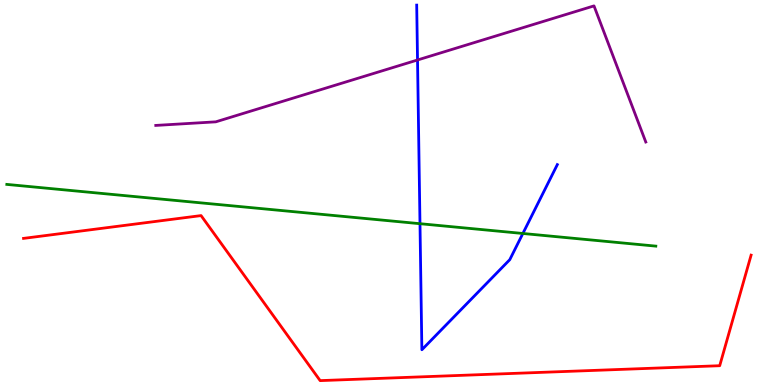[{'lines': ['blue', 'red'], 'intersections': []}, {'lines': ['green', 'red'], 'intersections': []}, {'lines': ['purple', 'red'], 'intersections': []}, {'lines': ['blue', 'green'], 'intersections': [{'x': 5.42, 'y': 4.19}, {'x': 6.75, 'y': 3.94}]}, {'lines': ['blue', 'purple'], 'intersections': [{'x': 5.39, 'y': 8.44}]}, {'lines': ['green', 'purple'], 'intersections': []}]